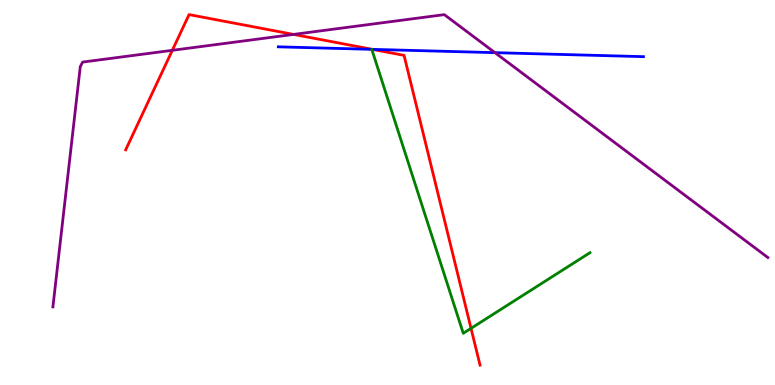[{'lines': ['blue', 'red'], 'intersections': [{'x': 4.81, 'y': 8.72}]}, {'lines': ['green', 'red'], 'intersections': [{'x': 6.08, 'y': 1.47}]}, {'lines': ['purple', 'red'], 'intersections': [{'x': 2.22, 'y': 8.69}, {'x': 3.79, 'y': 9.11}]}, {'lines': ['blue', 'green'], 'intersections': []}, {'lines': ['blue', 'purple'], 'intersections': [{'x': 6.39, 'y': 8.63}]}, {'lines': ['green', 'purple'], 'intersections': []}]